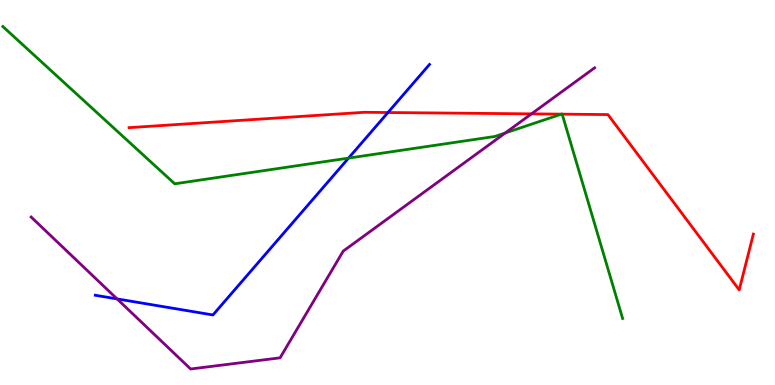[{'lines': ['blue', 'red'], 'intersections': [{'x': 5.01, 'y': 7.08}]}, {'lines': ['green', 'red'], 'intersections': [{'x': 7.24, 'y': 7.04}, {'x': 7.25, 'y': 7.04}]}, {'lines': ['purple', 'red'], 'intersections': [{'x': 6.86, 'y': 7.04}]}, {'lines': ['blue', 'green'], 'intersections': [{'x': 4.5, 'y': 5.89}]}, {'lines': ['blue', 'purple'], 'intersections': [{'x': 1.51, 'y': 2.24}]}, {'lines': ['green', 'purple'], 'intersections': [{'x': 6.52, 'y': 6.55}]}]